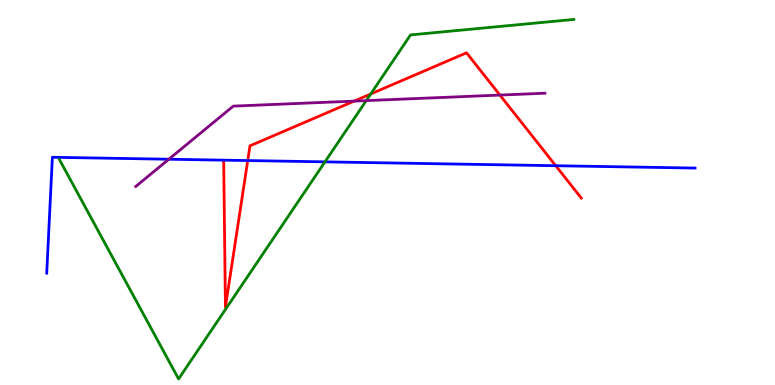[{'lines': ['blue', 'red'], 'intersections': [{'x': 3.2, 'y': 5.83}, {'x': 7.17, 'y': 5.7}]}, {'lines': ['green', 'red'], 'intersections': [{'x': 4.78, 'y': 7.56}]}, {'lines': ['purple', 'red'], 'intersections': [{'x': 4.57, 'y': 7.37}, {'x': 6.45, 'y': 7.53}]}, {'lines': ['blue', 'green'], 'intersections': [{'x': 4.19, 'y': 5.8}]}, {'lines': ['blue', 'purple'], 'intersections': [{'x': 2.18, 'y': 5.86}]}, {'lines': ['green', 'purple'], 'intersections': [{'x': 4.73, 'y': 7.39}]}]